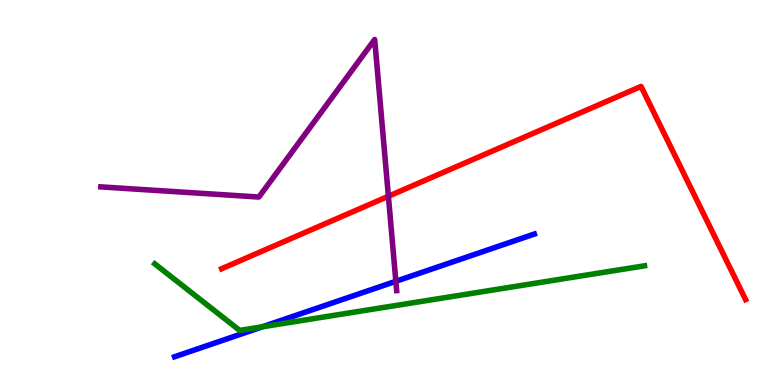[{'lines': ['blue', 'red'], 'intersections': []}, {'lines': ['green', 'red'], 'intersections': []}, {'lines': ['purple', 'red'], 'intersections': [{'x': 5.01, 'y': 4.9}]}, {'lines': ['blue', 'green'], 'intersections': [{'x': 3.39, 'y': 1.51}]}, {'lines': ['blue', 'purple'], 'intersections': [{'x': 5.11, 'y': 2.69}]}, {'lines': ['green', 'purple'], 'intersections': []}]